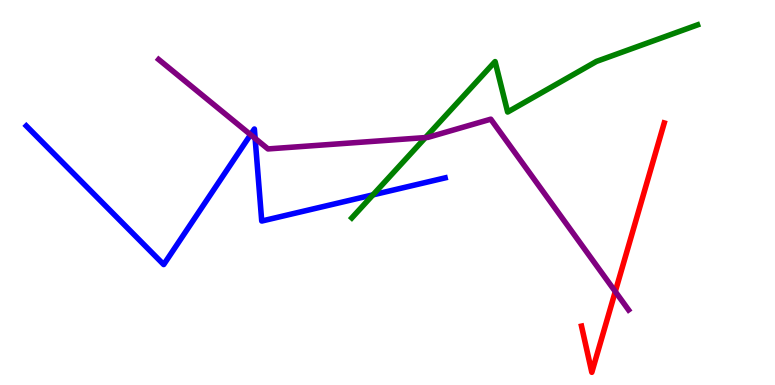[{'lines': ['blue', 'red'], 'intersections': []}, {'lines': ['green', 'red'], 'intersections': []}, {'lines': ['purple', 'red'], 'intersections': [{'x': 7.94, 'y': 2.43}]}, {'lines': ['blue', 'green'], 'intersections': [{'x': 4.81, 'y': 4.94}]}, {'lines': ['blue', 'purple'], 'intersections': [{'x': 3.23, 'y': 6.5}, {'x': 3.29, 'y': 6.4}]}, {'lines': ['green', 'purple'], 'intersections': [{'x': 5.49, 'y': 6.43}]}]